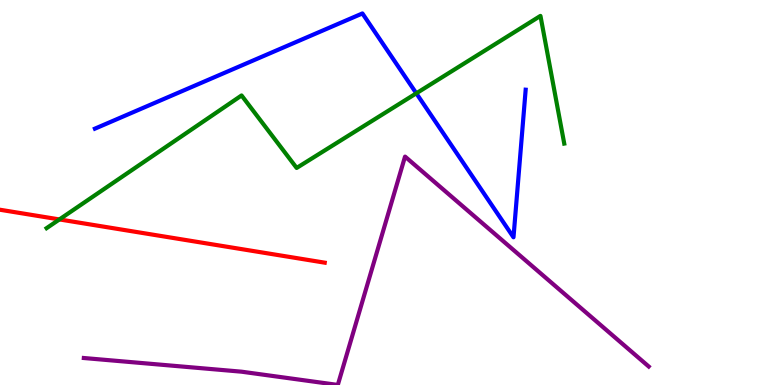[{'lines': ['blue', 'red'], 'intersections': []}, {'lines': ['green', 'red'], 'intersections': [{'x': 0.767, 'y': 4.3}]}, {'lines': ['purple', 'red'], 'intersections': []}, {'lines': ['blue', 'green'], 'intersections': [{'x': 5.37, 'y': 7.58}]}, {'lines': ['blue', 'purple'], 'intersections': []}, {'lines': ['green', 'purple'], 'intersections': []}]